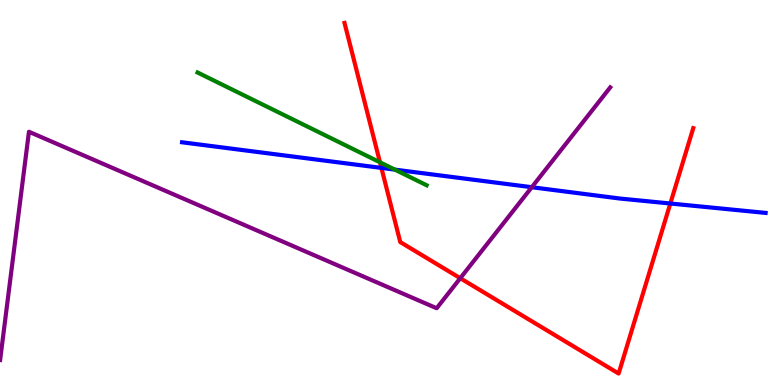[{'lines': ['blue', 'red'], 'intersections': [{'x': 4.92, 'y': 5.64}, {'x': 8.65, 'y': 4.71}]}, {'lines': ['green', 'red'], 'intersections': [{'x': 4.9, 'y': 5.78}]}, {'lines': ['purple', 'red'], 'intersections': [{'x': 5.94, 'y': 2.77}]}, {'lines': ['blue', 'green'], 'intersections': [{'x': 5.1, 'y': 5.59}]}, {'lines': ['blue', 'purple'], 'intersections': [{'x': 6.86, 'y': 5.14}]}, {'lines': ['green', 'purple'], 'intersections': []}]